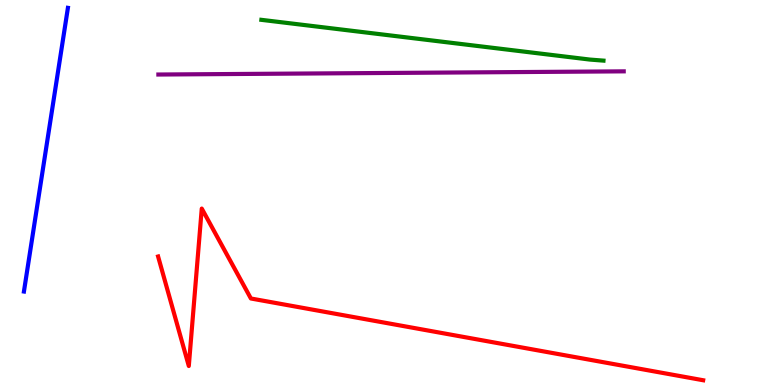[{'lines': ['blue', 'red'], 'intersections': []}, {'lines': ['green', 'red'], 'intersections': []}, {'lines': ['purple', 'red'], 'intersections': []}, {'lines': ['blue', 'green'], 'intersections': []}, {'lines': ['blue', 'purple'], 'intersections': []}, {'lines': ['green', 'purple'], 'intersections': []}]